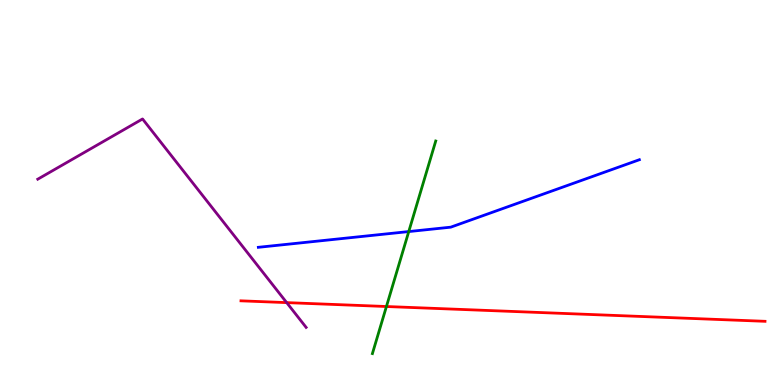[{'lines': ['blue', 'red'], 'intersections': []}, {'lines': ['green', 'red'], 'intersections': [{'x': 4.99, 'y': 2.04}]}, {'lines': ['purple', 'red'], 'intersections': [{'x': 3.7, 'y': 2.14}]}, {'lines': ['blue', 'green'], 'intersections': [{'x': 5.27, 'y': 3.99}]}, {'lines': ['blue', 'purple'], 'intersections': []}, {'lines': ['green', 'purple'], 'intersections': []}]